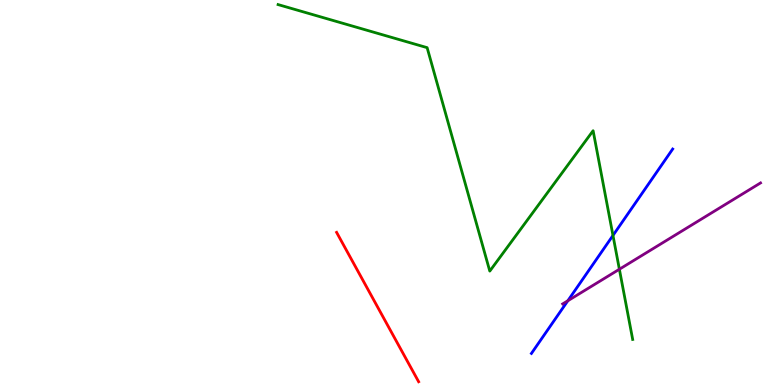[{'lines': ['blue', 'red'], 'intersections': []}, {'lines': ['green', 'red'], 'intersections': []}, {'lines': ['purple', 'red'], 'intersections': []}, {'lines': ['blue', 'green'], 'intersections': [{'x': 7.91, 'y': 3.88}]}, {'lines': ['blue', 'purple'], 'intersections': [{'x': 7.33, 'y': 2.19}]}, {'lines': ['green', 'purple'], 'intersections': [{'x': 7.99, 'y': 3.01}]}]